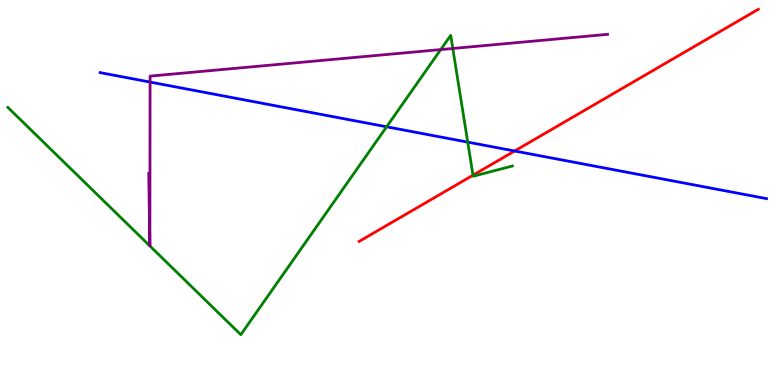[{'lines': ['blue', 'red'], 'intersections': [{'x': 6.64, 'y': 6.08}]}, {'lines': ['green', 'red'], 'intersections': [{'x': 6.1, 'y': 5.45}]}, {'lines': ['purple', 'red'], 'intersections': []}, {'lines': ['blue', 'green'], 'intersections': [{'x': 4.99, 'y': 6.71}, {'x': 6.04, 'y': 6.31}]}, {'lines': ['blue', 'purple'], 'intersections': [{'x': 1.94, 'y': 7.87}]}, {'lines': ['green', 'purple'], 'intersections': [{'x': 1.93, 'y': 3.61}, {'x': 1.93, 'y': 3.61}, {'x': 5.69, 'y': 8.71}, {'x': 5.84, 'y': 8.74}]}]